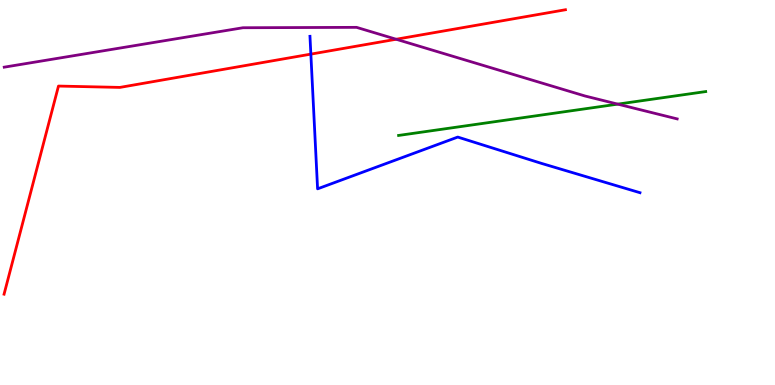[{'lines': ['blue', 'red'], 'intersections': [{'x': 4.01, 'y': 8.59}]}, {'lines': ['green', 'red'], 'intersections': []}, {'lines': ['purple', 'red'], 'intersections': [{'x': 5.11, 'y': 8.98}]}, {'lines': ['blue', 'green'], 'intersections': []}, {'lines': ['blue', 'purple'], 'intersections': []}, {'lines': ['green', 'purple'], 'intersections': [{'x': 7.97, 'y': 7.3}]}]